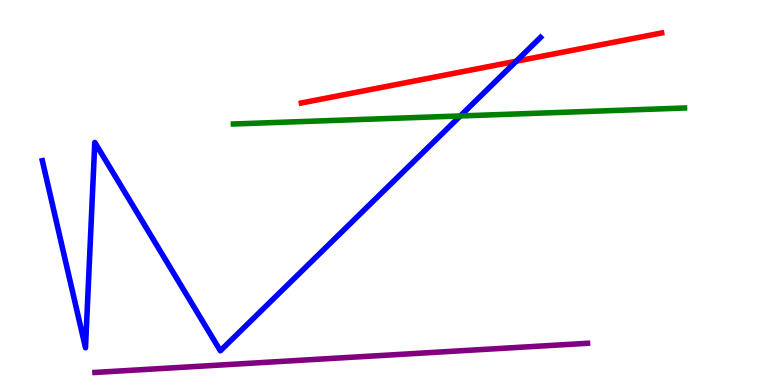[{'lines': ['blue', 'red'], 'intersections': [{'x': 6.66, 'y': 8.41}]}, {'lines': ['green', 'red'], 'intersections': []}, {'lines': ['purple', 'red'], 'intersections': []}, {'lines': ['blue', 'green'], 'intersections': [{'x': 5.94, 'y': 6.99}]}, {'lines': ['blue', 'purple'], 'intersections': []}, {'lines': ['green', 'purple'], 'intersections': []}]